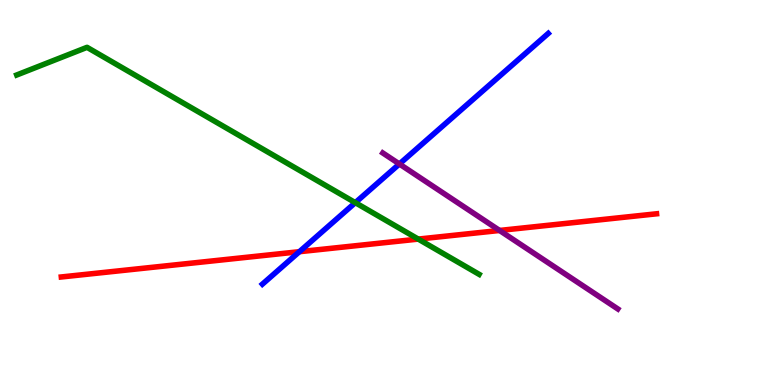[{'lines': ['blue', 'red'], 'intersections': [{'x': 3.86, 'y': 3.46}]}, {'lines': ['green', 'red'], 'intersections': [{'x': 5.4, 'y': 3.79}]}, {'lines': ['purple', 'red'], 'intersections': [{'x': 6.45, 'y': 4.01}]}, {'lines': ['blue', 'green'], 'intersections': [{'x': 4.58, 'y': 4.74}]}, {'lines': ['blue', 'purple'], 'intersections': [{'x': 5.15, 'y': 5.74}]}, {'lines': ['green', 'purple'], 'intersections': []}]